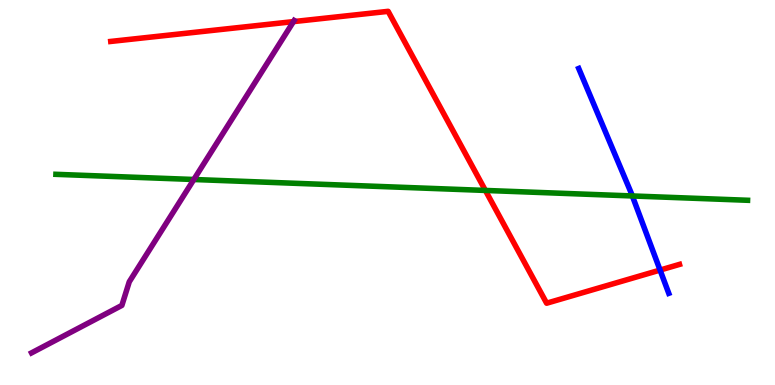[{'lines': ['blue', 'red'], 'intersections': [{'x': 8.52, 'y': 2.99}]}, {'lines': ['green', 'red'], 'intersections': [{'x': 6.26, 'y': 5.05}]}, {'lines': ['purple', 'red'], 'intersections': [{'x': 3.79, 'y': 9.44}]}, {'lines': ['blue', 'green'], 'intersections': [{'x': 8.16, 'y': 4.91}]}, {'lines': ['blue', 'purple'], 'intersections': []}, {'lines': ['green', 'purple'], 'intersections': [{'x': 2.5, 'y': 5.34}]}]